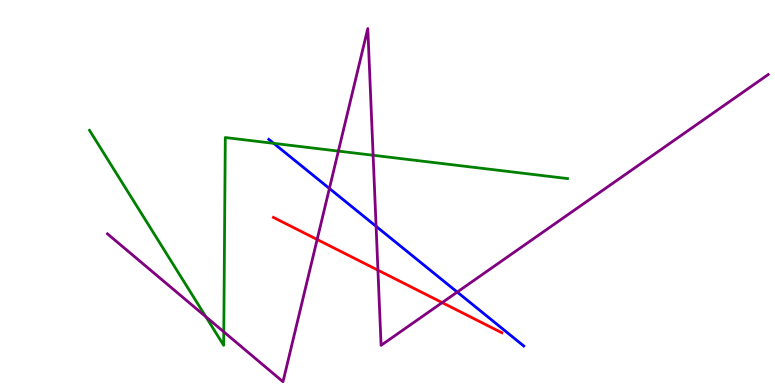[{'lines': ['blue', 'red'], 'intersections': []}, {'lines': ['green', 'red'], 'intersections': []}, {'lines': ['purple', 'red'], 'intersections': [{'x': 4.09, 'y': 3.78}, {'x': 4.88, 'y': 2.98}, {'x': 5.71, 'y': 2.14}]}, {'lines': ['blue', 'green'], 'intersections': [{'x': 3.53, 'y': 6.28}]}, {'lines': ['blue', 'purple'], 'intersections': [{'x': 4.25, 'y': 5.1}, {'x': 4.85, 'y': 4.12}, {'x': 5.9, 'y': 2.41}]}, {'lines': ['green', 'purple'], 'intersections': [{'x': 2.66, 'y': 1.77}, {'x': 2.89, 'y': 1.38}, {'x': 4.37, 'y': 6.08}, {'x': 4.81, 'y': 5.97}]}]